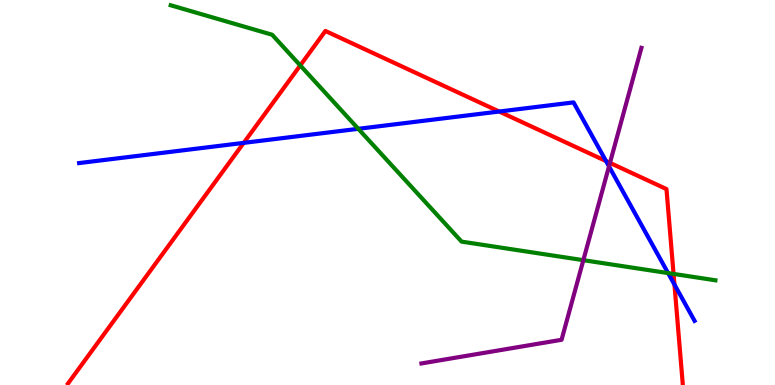[{'lines': ['blue', 'red'], 'intersections': [{'x': 3.14, 'y': 6.29}, {'x': 6.44, 'y': 7.1}, {'x': 7.82, 'y': 5.82}, {'x': 8.7, 'y': 2.61}]}, {'lines': ['green', 'red'], 'intersections': [{'x': 3.87, 'y': 8.3}, {'x': 8.69, 'y': 2.89}]}, {'lines': ['purple', 'red'], 'intersections': [{'x': 7.87, 'y': 5.77}]}, {'lines': ['blue', 'green'], 'intersections': [{'x': 4.62, 'y': 6.65}, {'x': 8.62, 'y': 2.91}]}, {'lines': ['blue', 'purple'], 'intersections': [{'x': 7.86, 'y': 5.68}]}, {'lines': ['green', 'purple'], 'intersections': [{'x': 7.53, 'y': 3.24}]}]